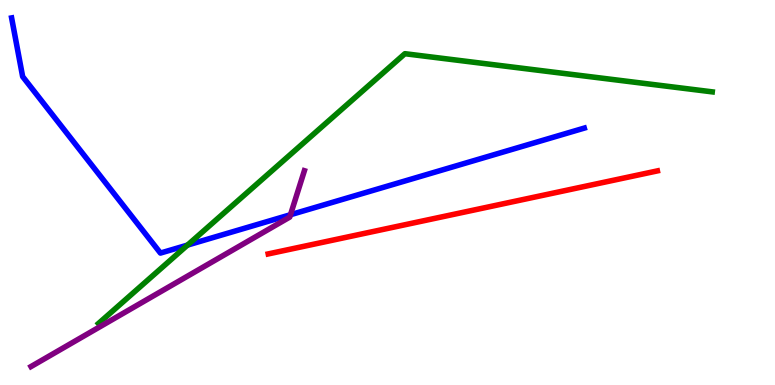[{'lines': ['blue', 'red'], 'intersections': []}, {'lines': ['green', 'red'], 'intersections': []}, {'lines': ['purple', 'red'], 'intersections': []}, {'lines': ['blue', 'green'], 'intersections': [{'x': 2.42, 'y': 3.63}]}, {'lines': ['blue', 'purple'], 'intersections': [{'x': 3.75, 'y': 4.42}]}, {'lines': ['green', 'purple'], 'intersections': []}]